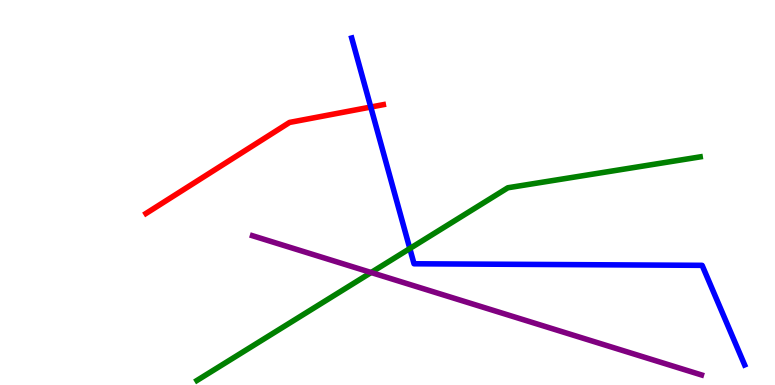[{'lines': ['blue', 'red'], 'intersections': [{'x': 4.78, 'y': 7.22}]}, {'lines': ['green', 'red'], 'intersections': []}, {'lines': ['purple', 'red'], 'intersections': []}, {'lines': ['blue', 'green'], 'intersections': [{'x': 5.29, 'y': 3.54}]}, {'lines': ['blue', 'purple'], 'intersections': []}, {'lines': ['green', 'purple'], 'intersections': [{'x': 4.79, 'y': 2.92}]}]